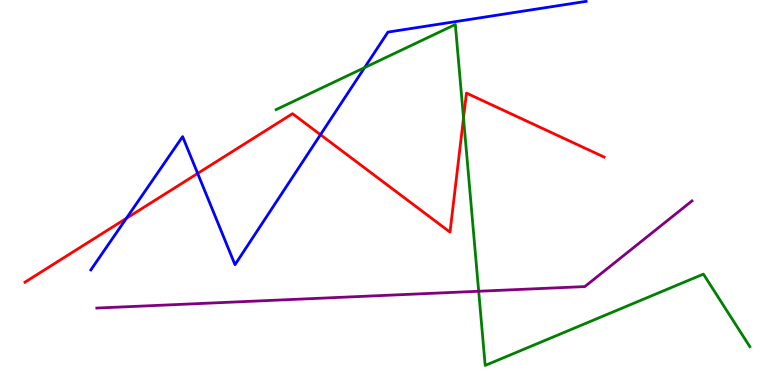[{'lines': ['blue', 'red'], 'intersections': [{'x': 1.63, 'y': 4.33}, {'x': 2.55, 'y': 5.5}, {'x': 4.14, 'y': 6.5}]}, {'lines': ['green', 'red'], 'intersections': [{'x': 5.98, 'y': 6.93}]}, {'lines': ['purple', 'red'], 'intersections': []}, {'lines': ['blue', 'green'], 'intersections': [{'x': 4.7, 'y': 8.24}]}, {'lines': ['blue', 'purple'], 'intersections': []}, {'lines': ['green', 'purple'], 'intersections': [{'x': 6.18, 'y': 2.43}]}]